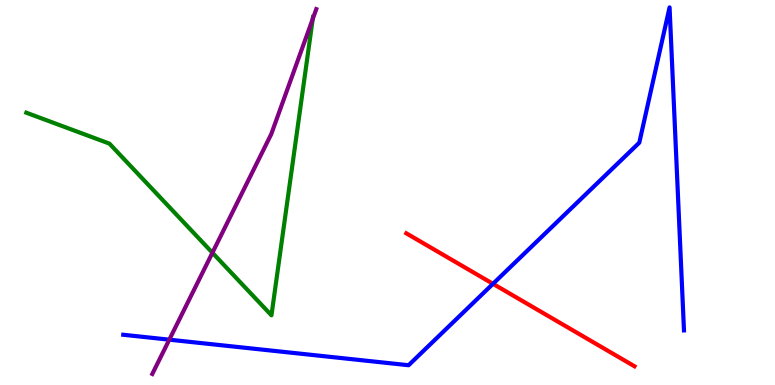[{'lines': ['blue', 'red'], 'intersections': [{'x': 6.36, 'y': 2.63}]}, {'lines': ['green', 'red'], 'intersections': []}, {'lines': ['purple', 'red'], 'intersections': []}, {'lines': ['blue', 'green'], 'intersections': []}, {'lines': ['blue', 'purple'], 'intersections': [{'x': 2.18, 'y': 1.18}]}, {'lines': ['green', 'purple'], 'intersections': [{'x': 2.74, 'y': 3.44}, {'x': 4.04, 'y': 9.51}]}]